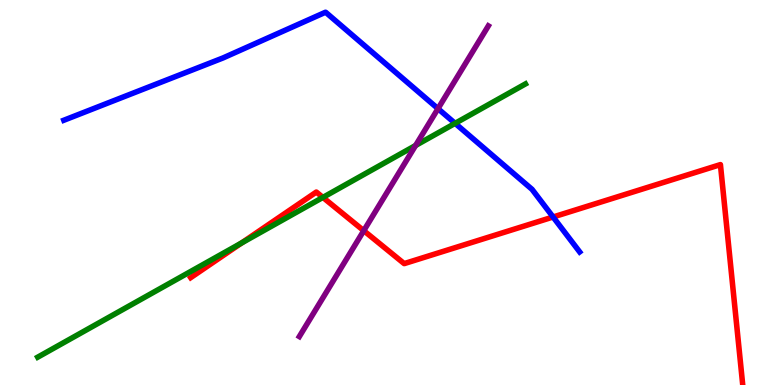[{'lines': ['blue', 'red'], 'intersections': [{'x': 7.14, 'y': 4.36}]}, {'lines': ['green', 'red'], 'intersections': [{'x': 3.12, 'y': 3.69}, {'x': 4.17, 'y': 4.87}]}, {'lines': ['purple', 'red'], 'intersections': [{'x': 4.69, 'y': 4.01}]}, {'lines': ['blue', 'green'], 'intersections': [{'x': 5.87, 'y': 6.8}]}, {'lines': ['blue', 'purple'], 'intersections': [{'x': 5.65, 'y': 7.18}]}, {'lines': ['green', 'purple'], 'intersections': [{'x': 5.36, 'y': 6.22}]}]